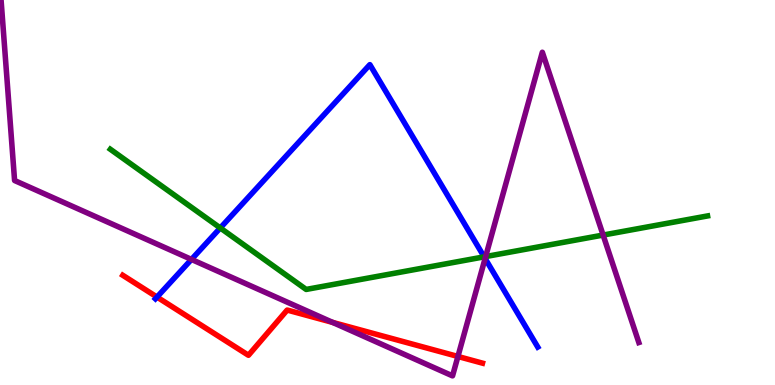[{'lines': ['blue', 'red'], 'intersections': [{'x': 2.03, 'y': 2.28}]}, {'lines': ['green', 'red'], 'intersections': []}, {'lines': ['purple', 'red'], 'intersections': [{'x': 4.29, 'y': 1.63}, {'x': 5.91, 'y': 0.741}]}, {'lines': ['blue', 'green'], 'intersections': [{'x': 2.84, 'y': 4.08}, {'x': 6.25, 'y': 3.33}]}, {'lines': ['blue', 'purple'], 'intersections': [{'x': 2.47, 'y': 3.26}, {'x': 6.26, 'y': 3.29}]}, {'lines': ['green', 'purple'], 'intersections': [{'x': 6.27, 'y': 3.34}, {'x': 7.78, 'y': 3.89}]}]